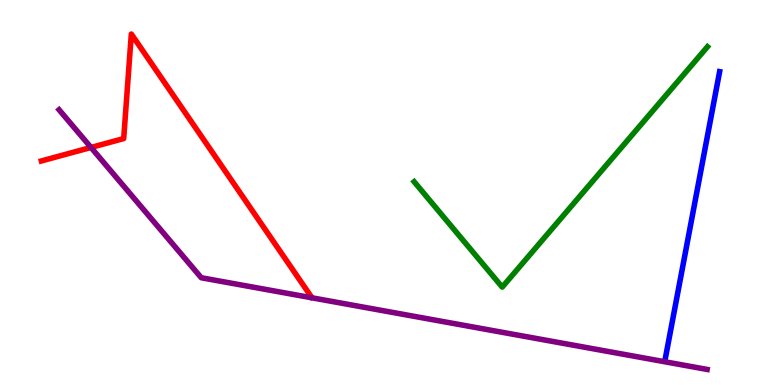[{'lines': ['blue', 'red'], 'intersections': []}, {'lines': ['green', 'red'], 'intersections': []}, {'lines': ['purple', 'red'], 'intersections': [{'x': 1.17, 'y': 6.17}]}, {'lines': ['blue', 'green'], 'intersections': []}, {'lines': ['blue', 'purple'], 'intersections': []}, {'lines': ['green', 'purple'], 'intersections': []}]